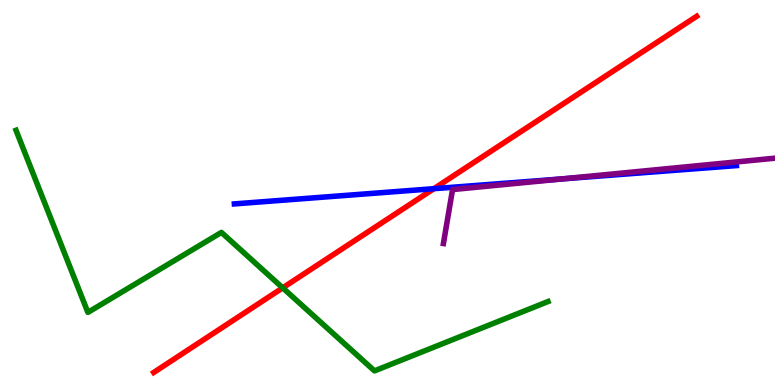[{'lines': ['blue', 'red'], 'intersections': [{'x': 5.6, 'y': 5.1}]}, {'lines': ['green', 'red'], 'intersections': [{'x': 3.65, 'y': 2.52}]}, {'lines': ['purple', 'red'], 'intersections': []}, {'lines': ['blue', 'green'], 'intersections': []}, {'lines': ['blue', 'purple'], 'intersections': [{'x': 7.26, 'y': 5.35}]}, {'lines': ['green', 'purple'], 'intersections': []}]